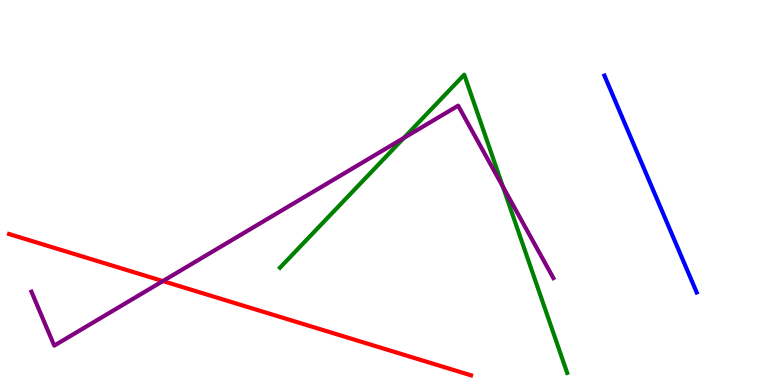[{'lines': ['blue', 'red'], 'intersections': []}, {'lines': ['green', 'red'], 'intersections': []}, {'lines': ['purple', 'red'], 'intersections': [{'x': 2.1, 'y': 2.7}]}, {'lines': ['blue', 'green'], 'intersections': []}, {'lines': ['blue', 'purple'], 'intersections': []}, {'lines': ['green', 'purple'], 'intersections': [{'x': 5.21, 'y': 6.42}, {'x': 6.49, 'y': 5.15}]}]